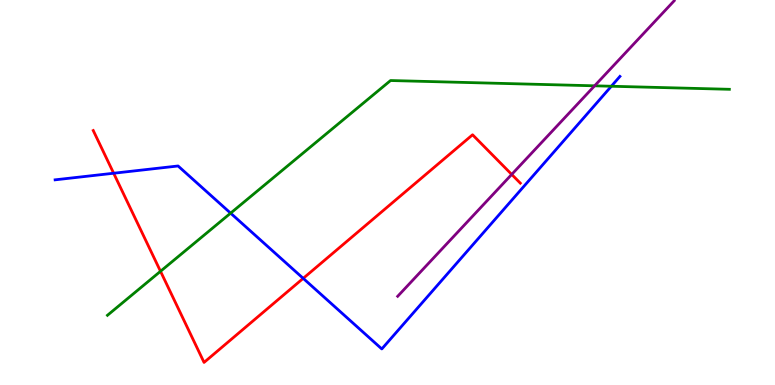[{'lines': ['blue', 'red'], 'intersections': [{'x': 1.47, 'y': 5.5}, {'x': 3.91, 'y': 2.77}]}, {'lines': ['green', 'red'], 'intersections': [{'x': 2.07, 'y': 2.95}]}, {'lines': ['purple', 'red'], 'intersections': [{'x': 6.6, 'y': 5.47}]}, {'lines': ['blue', 'green'], 'intersections': [{'x': 2.98, 'y': 4.46}, {'x': 7.89, 'y': 7.76}]}, {'lines': ['blue', 'purple'], 'intersections': []}, {'lines': ['green', 'purple'], 'intersections': [{'x': 7.67, 'y': 7.77}]}]